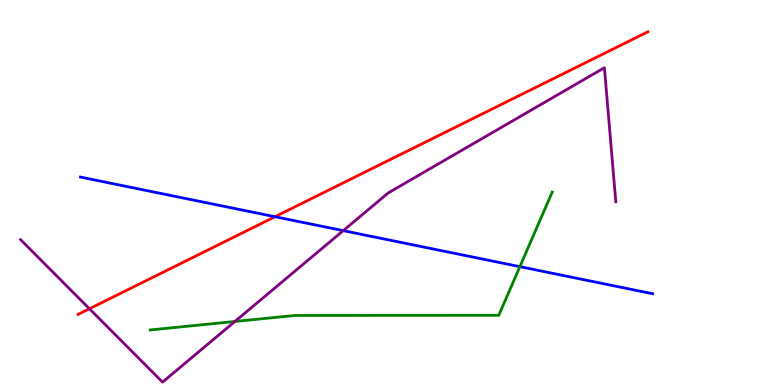[{'lines': ['blue', 'red'], 'intersections': [{'x': 3.55, 'y': 4.37}]}, {'lines': ['green', 'red'], 'intersections': []}, {'lines': ['purple', 'red'], 'intersections': [{'x': 1.15, 'y': 1.98}]}, {'lines': ['blue', 'green'], 'intersections': [{'x': 6.71, 'y': 3.07}]}, {'lines': ['blue', 'purple'], 'intersections': [{'x': 4.43, 'y': 4.01}]}, {'lines': ['green', 'purple'], 'intersections': [{'x': 3.03, 'y': 1.65}]}]